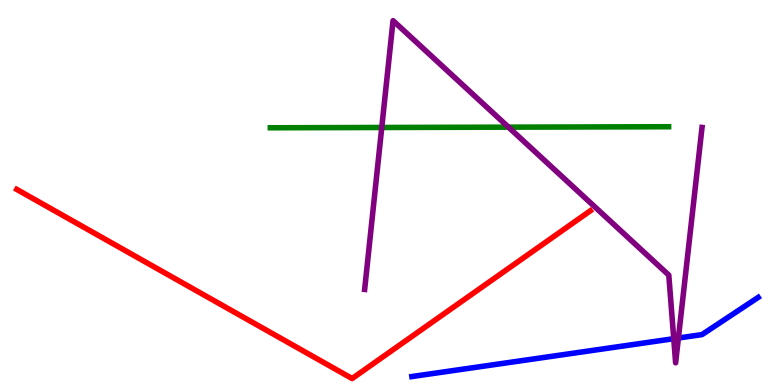[{'lines': ['blue', 'red'], 'intersections': []}, {'lines': ['green', 'red'], 'intersections': []}, {'lines': ['purple', 'red'], 'intersections': []}, {'lines': ['blue', 'green'], 'intersections': []}, {'lines': ['blue', 'purple'], 'intersections': [{'x': 8.69, 'y': 1.2}, {'x': 8.75, 'y': 1.22}]}, {'lines': ['green', 'purple'], 'intersections': [{'x': 4.93, 'y': 6.69}, {'x': 6.56, 'y': 6.7}]}]